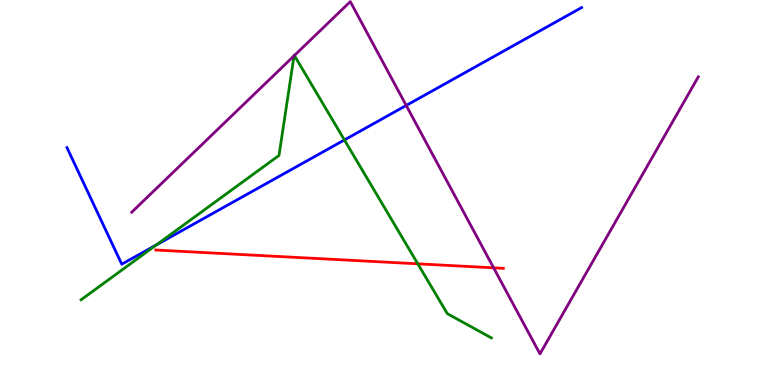[{'lines': ['blue', 'red'], 'intersections': []}, {'lines': ['green', 'red'], 'intersections': [{'x': 5.39, 'y': 3.15}]}, {'lines': ['purple', 'red'], 'intersections': [{'x': 6.37, 'y': 3.04}]}, {'lines': ['blue', 'green'], 'intersections': [{'x': 2.02, 'y': 3.64}, {'x': 4.44, 'y': 6.36}]}, {'lines': ['blue', 'purple'], 'intersections': [{'x': 5.24, 'y': 7.26}]}, {'lines': ['green', 'purple'], 'intersections': [{'x': 3.79, 'y': 8.55}, {'x': 3.8, 'y': 8.56}]}]